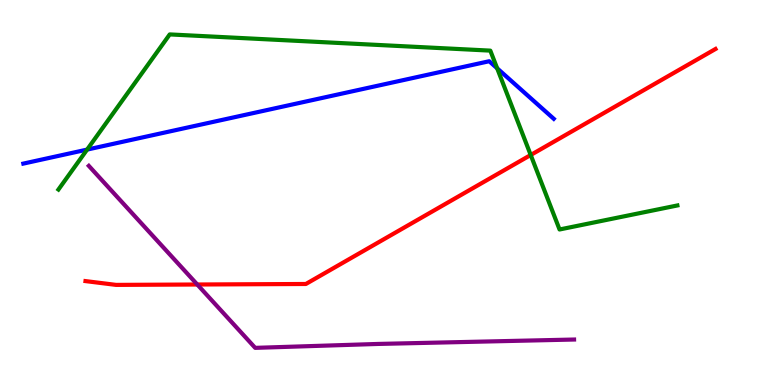[{'lines': ['blue', 'red'], 'intersections': []}, {'lines': ['green', 'red'], 'intersections': [{'x': 6.85, 'y': 5.97}]}, {'lines': ['purple', 'red'], 'intersections': [{'x': 2.55, 'y': 2.61}]}, {'lines': ['blue', 'green'], 'intersections': [{'x': 1.12, 'y': 6.11}, {'x': 6.42, 'y': 8.23}]}, {'lines': ['blue', 'purple'], 'intersections': []}, {'lines': ['green', 'purple'], 'intersections': []}]